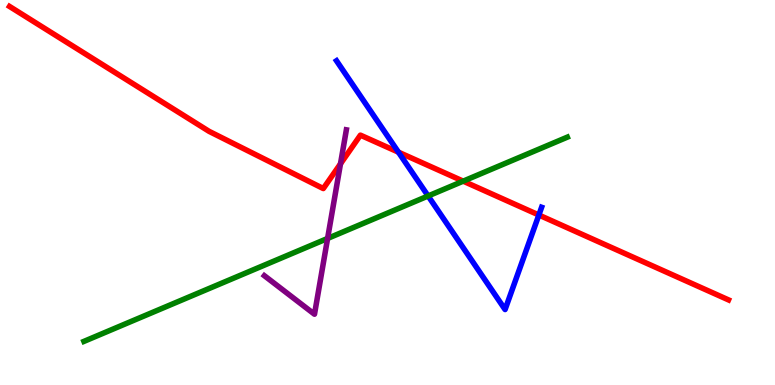[{'lines': ['blue', 'red'], 'intersections': [{'x': 5.14, 'y': 6.05}, {'x': 6.95, 'y': 4.42}]}, {'lines': ['green', 'red'], 'intersections': [{'x': 5.98, 'y': 5.29}]}, {'lines': ['purple', 'red'], 'intersections': [{'x': 4.39, 'y': 5.75}]}, {'lines': ['blue', 'green'], 'intersections': [{'x': 5.52, 'y': 4.91}]}, {'lines': ['blue', 'purple'], 'intersections': []}, {'lines': ['green', 'purple'], 'intersections': [{'x': 4.23, 'y': 3.81}]}]